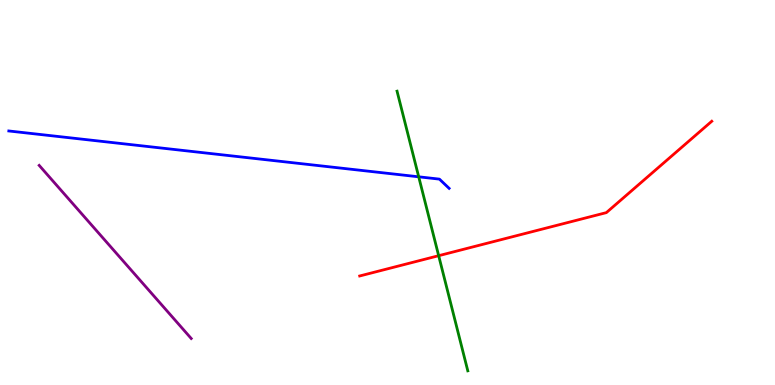[{'lines': ['blue', 'red'], 'intersections': []}, {'lines': ['green', 'red'], 'intersections': [{'x': 5.66, 'y': 3.36}]}, {'lines': ['purple', 'red'], 'intersections': []}, {'lines': ['blue', 'green'], 'intersections': [{'x': 5.4, 'y': 5.41}]}, {'lines': ['blue', 'purple'], 'intersections': []}, {'lines': ['green', 'purple'], 'intersections': []}]